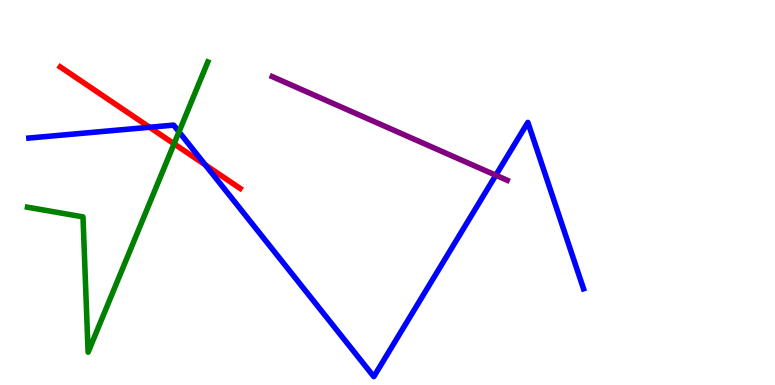[{'lines': ['blue', 'red'], 'intersections': [{'x': 1.93, 'y': 6.69}, {'x': 2.65, 'y': 5.72}]}, {'lines': ['green', 'red'], 'intersections': [{'x': 2.25, 'y': 6.27}]}, {'lines': ['purple', 'red'], 'intersections': []}, {'lines': ['blue', 'green'], 'intersections': [{'x': 2.31, 'y': 6.58}]}, {'lines': ['blue', 'purple'], 'intersections': [{'x': 6.4, 'y': 5.45}]}, {'lines': ['green', 'purple'], 'intersections': []}]